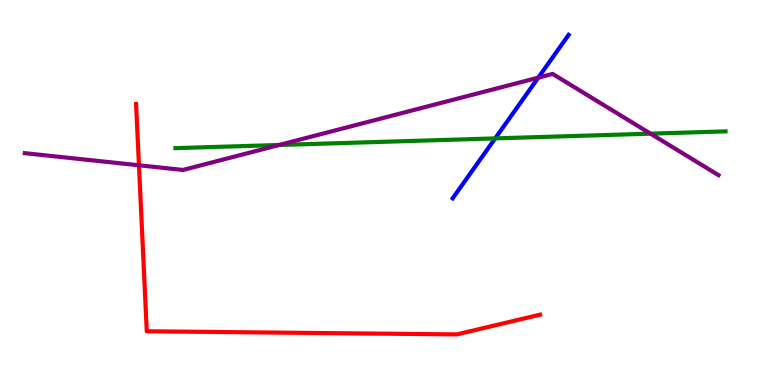[{'lines': ['blue', 'red'], 'intersections': []}, {'lines': ['green', 'red'], 'intersections': []}, {'lines': ['purple', 'red'], 'intersections': [{'x': 1.79, 'y': 5.71}]}, {'lines': ['blue', 'green'], 'intersections': [{'x': 6.39, 'y': 6.41}]}, {'lines': ['blue', 'purple'], 'intersections': [{'x': 6.95, 'y': 7.98}]}, {'lines': ['green', 'purple'], 'intersections': [{'x': 3.6, 'y': 6.23}, {'x': 8.39, 'y': 6.53}]}]